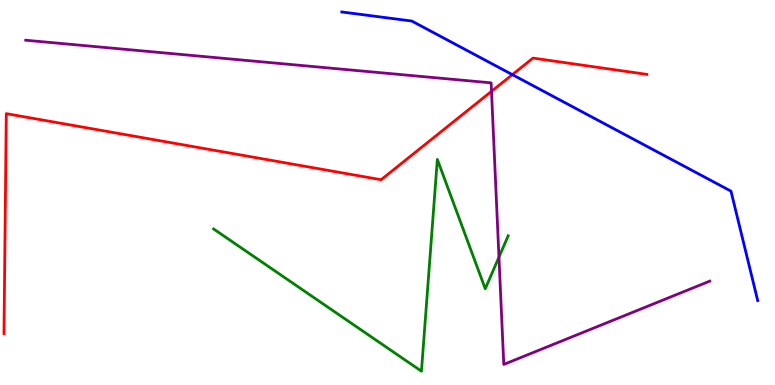[{'lines': ['blue', 'red'], 'intersections': [{'x': 6.61, 'y': 8.06}]}, {'lines': ['green', 'red'], 'intersections': []}, {'lines': ['purple', 'red'], 'intersections': [{'x': 6.34, 'y': 7.63}]}, {'lines': ['blue', 'green'], 'intersections': []}, {'lines': ['blue', 'purple'], 'intersections': []}, {'lines': ['green', 'purple'], 'intersections': [{'x': 6.44, 'y': 3.32}]}]